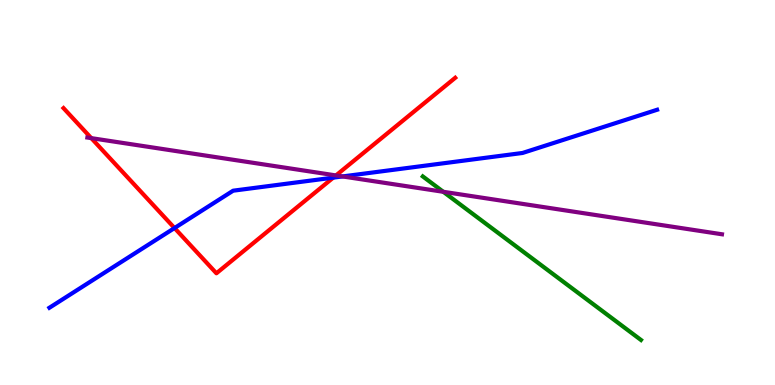[{'lines': ['blue', 'red'], 'intersections': [{'x': 2.25, 'y': 4.08}, {'x': 4.3, 'y': 5.39}]}, {'lines': ['green', 'red'], 'intersections': []}, {'lines': ['purple', 'red'], 'intersections': [{'x': 1.18, 'y': 6.41}, {'x': 4.33, 'y': 5.44}]}, {'lines': ['blue', 'green'], 'intersections': []}, {'lines': ['blue', 'purple'], 'intersections': [{'x': 4.42, 'y': 5.42}]}, {'lines': ['green', 'purple'], 'intersections': [{'x': 5.72, 'y': 5.02}]}]